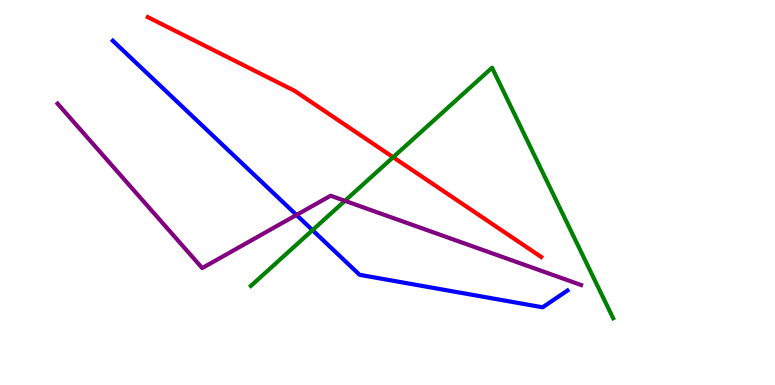[{'lines': ['blue', 'red'], 'intersections': []}, {'lines': ['green', 'red'], 'intersections': [{'x': 5.07, 'y': 5.92}]}, {'lines': ['purple', 'red'], 'intersections': []}, {'lines': ['blue', 'green'], 'intersections': [{'x': 4.03, 'y': 4.02}]}, {'lines': ['blue', 'purple'], 'intersections': [{'x': 3.83, 'y': 4.42}]}, {'lines': ['green', 'purple'], 'intersections': [{'x': 4.45, 'y': 4.78}]}]